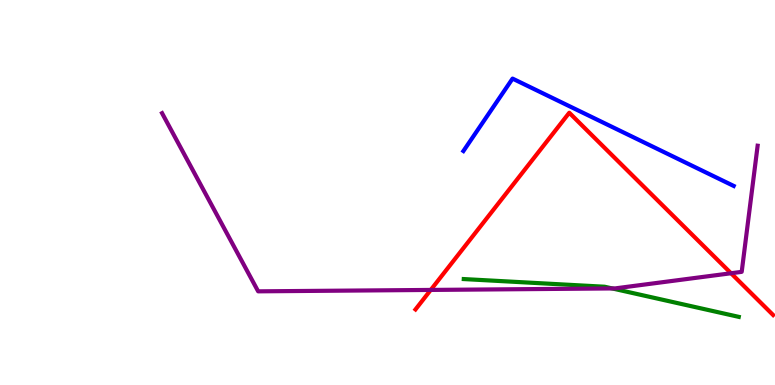[{'lines': ['blue', 'red'], 'intersections': []}, {'lines': ['green', 'red'], 'intersections': []}, {'lines': ['purple', 'red'], 'intersections': [{'x': 5.56, 'y': 2.47}, {'x': 9.43, 'y': 2.9}]}, {'lines': ['blue', 'green'], 'intersections': []}, {'lines': ['blue', 'purple'], 'intersections': []}, {'lines': ['green', 'purple'], 'intersections': [{'x': 7.9, 'y': 2.51}]}]